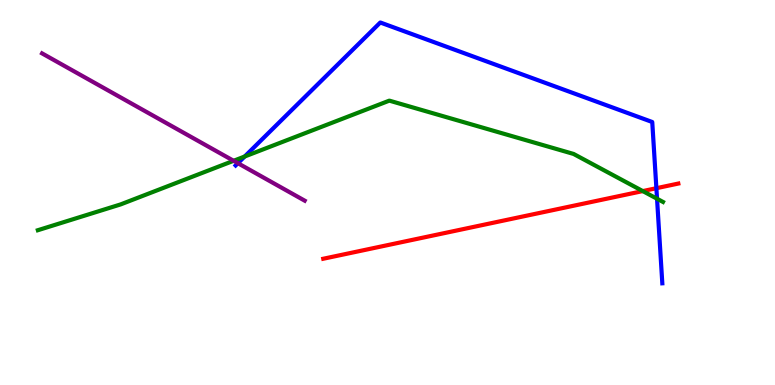[{'lines': ['blue', 'red'], 'intersections': [{'x': 8.47, 'y': 5.11}]}, {'lines': ['green', 'red'], 'intersections': [{'x': 8.29, 'y': 5.04}]}, {'lines': ['purple', 'red'], 'intersections': []}, {'lines': ['blue', 'green'], 'intersections': [{'x': 3.16, 'y': 5.94}, {'x': 8.48, 'y': 4.84}]}, {'lines': ['blue', 'purple'], 'intersections': [{'x': 3.07, 'y': 5.76}]}, {'lines': ['green', 'purple'], 'intersections': [{'x': 3.01, 'y': 5.82}]}]